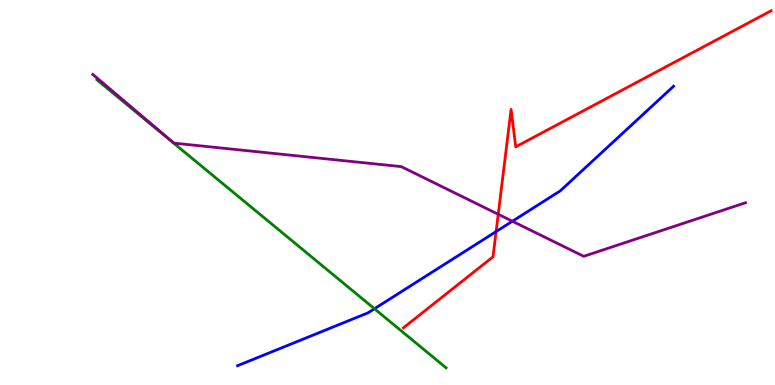[{'lines': ['blue', 'red'], 'intersections': [{'x': 6.4, 'y': 3.99}]}, {'lines': ['green', 'red'], 'intersections': []}, {'lines': ['purple', 'red'], 'intersections': [{'x': 6.43, 'y': 4.43}]}, {'lines': ['blue', 'green'], 'intersections': [{'x': 4.83, 'y': 1.98}]}, {'lines': ['blue', 'purple'], 'intersections': [{'x': 6.61, 'y': 4.25}]}, {'lines': ['green', 'purple'], 'intersections': []}]